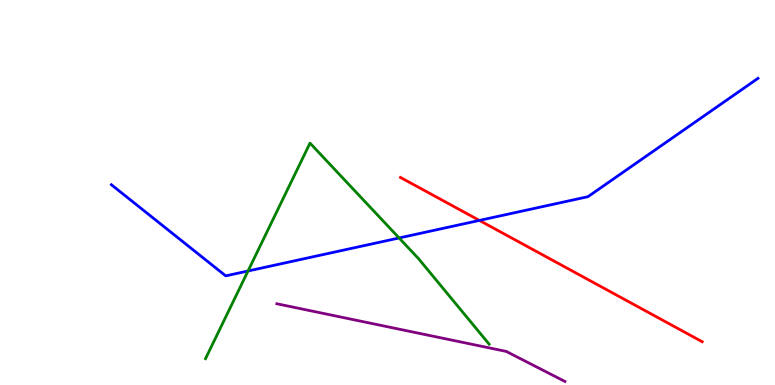[{'lines': ['blue', 'red'], 'intersections': [{'x': 6.19, 'y': 4.27}]}, {'lines': ['green', 'red'], 'intersections': []}, {'lines': ['purple', 'red'], 'intersections': []}, {'lines': ['blue', 'green'], 'intersections': [{'x': 3.2, 'y': 2.96}, {'x': 5.15, 'y': 3.82}]}, {'lines': ['blue', 'purple'], 'intersections': []}, {'lines': ['green', 'purple'], 'intersections': []}]